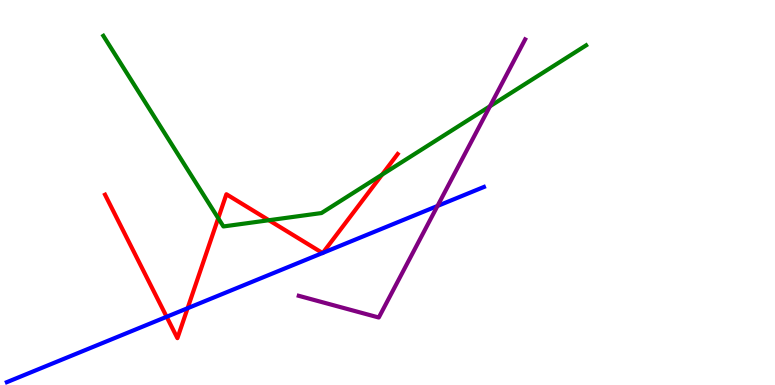[{'lines': ['blue', 'red'], 'intersections': [{'x': 2.15, 'y': 1.77}, {'x': 2.42, 'y': 1.99}, {'x': 4.16, 'y': 3.43}, {'x': 4.17, 'y': 3.43}]}, {'lines': ['green', 'red'], 'intersections': [{'x': 2.82, 'y': 4.33}, {'x': 3.47, 'y': 4.28}, {'x': 4.93, 'y': 5.46}]}, {'lines': ['purple', 'red'], 'intersections': []}, {'lines': ['blue', 'green'], 'intersections': []}, {'lines': ['blue', 'purple'], 'intersections': [{'x': 5.64, 'y': 4.65}]}, {'lines': ['green', 'purple'], 'intersections': [{'x': 6.32, 'y': 7.24}]}]